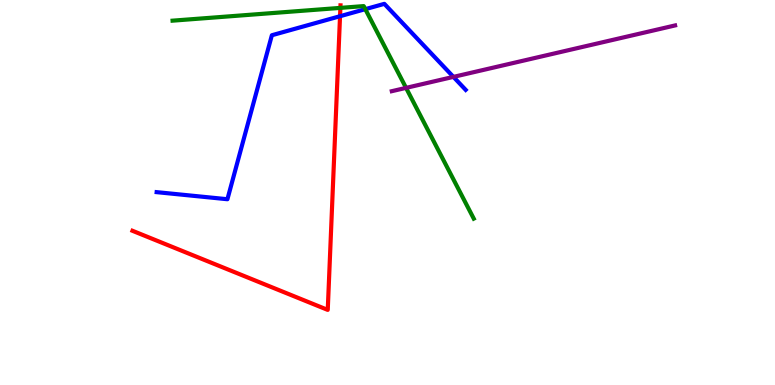[{'lines': ['blue', 'red'], 'intersections': [{'x': 4.39, 'y': 9.58}]}, {'lines': ['green', 'red'], 'intersections': [{'x': 4.39, 'y': 9.8}]}, {'lines': ['purple', 'red'], 'intersections': []}, {'lines': ['blue', 'green'], 'intersections': [{'x': 4.71, 'y': 9.76}]}, {'lines': ['blue', 'purple'], 'intersections': [{'x': 5.85, 'y': 8.0}]}, {'lines': ['green', 'purple'], 'intersections': [{'x': 5.24, 'y': 7.72}]}]